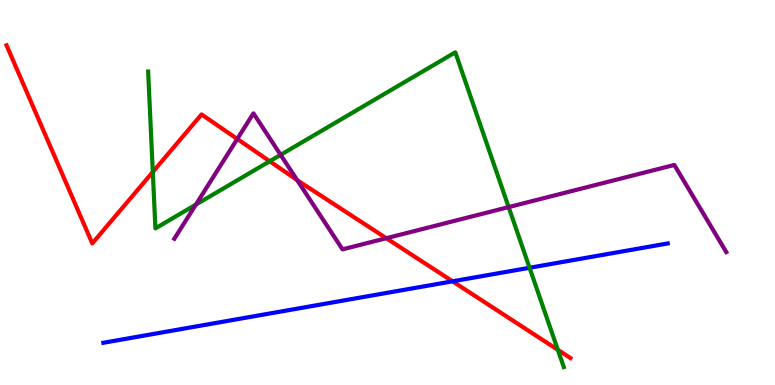[{'lines': ['blue', 'red'], 'intersections': [{'x': 5.84, 'y': 2.69}]}, {'lines': ['green', 'red'], 'intersections': [{'x': 1.97, 'y': 5.53}, {'x': 3.48, 'y': 5.81}, {'x': 7.2, 'y': 0.913}]}, {'lines': ['purple', 'red'], 'intersections': [{'x': 3.06, 'y': 6.39}, {'x': 3.83, 'y': 5.32}, {'x': 4.98, 'y': 3.81}]}, {'lines': ['blue', 'green'], 'intersections': [{'x': 6.83, 'y': 3.05}]}, {'lines': ['blue', 'purple'], 'intersections': []}, {'lines': ['green', 'purple'], 'intersections': [{'x': 2.53, 'y': 4.68}, {'x': 3.62, 'y': 5.98}, {'x': 6.56, 'y': 4.62}]}]